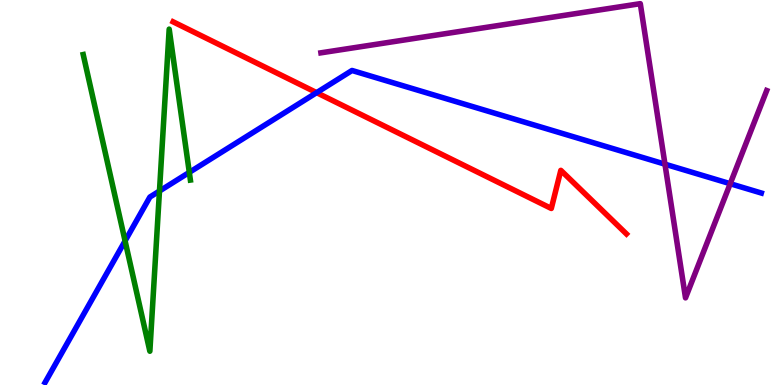[{'lines': ['blue', 'red'], 'intersections': [{'x': 4.09, 'y': 7.59}]}, {'lines': ['green', 'red'], 'intersections': []}, {'lines': ['purple', 'red'], 'intersections': []}, {'lines': ['blue', 'green'], 'intersections': [{'x': 1.61, 'y': 3.74}, {'x': 2.06, 'y': 5.04}, {'x': 2.44, 'y': 5.52}]}, {'lines': ['blue', 'purple'], 'intersections': [{'x': 8.58, 'y': 5.74}, {'x': 9.42, 'y': 5.23}]}, {'lines': ['green', 'purple'], 'intersections': []}]